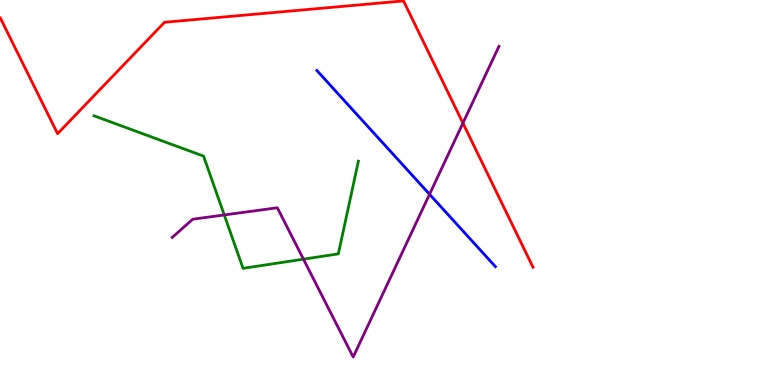[{'lines': ['blue', 'red'], 'intersections': []}, {'lines': ['green', 'red'], 'intersections': []}, {'lines': ['purple', 'red'], 'intersections': [{'x': 5.97, 'y': 6.8}]}, {'lines': ['blue', 'green'], 'intersections': []}, {'lines': ['blue', 'purple'], 'intersections': [{'x': 5.54, 'y': 4.95}]}, {'lines': ['green', 'purple'], 'intersections': [{'x': 2.89, 'y': 4.42}, {'x': 3.92, 'y': 3.27}]}]